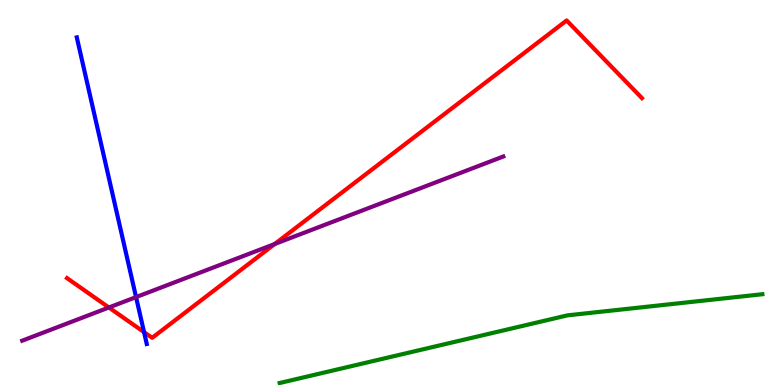[{'lines': ['blue', 'red'], 'intersections': [{'x': 1.86, 'y': 1.37}]}, {'lines': ['green', 'red'], 'intersections': []}, {'lines': ['purple', 'red'], 'intersections': [{'x': 1.41, 'y': 2.01}, {'x': 3.54, 'y': 3.66}]}, {'lines': ['blue', 'green'], 'intersections': []}, {'lines': ['blue', 'purple'], 'intersections': [{'x': 1.76, 'y': 2.28}]}, {'lines': ['green', 'purple'], 'intersections': []}]